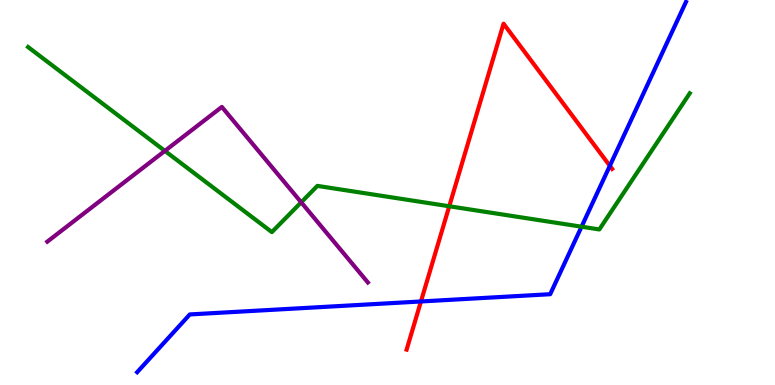[{'lines': ['blue', 'red'], 'intersections': [{'x': 5.43, 'y': 2.17}, {'x': 7.87, 'y': 5.69}]}, {'lines': ['green', 'red'], 'intersections': [{'x': 5.8, 'y': 4.64}]}, {'lines': ['purple', 'red'], 'intersections': []}, {'lines': ['blue', 'green'], 'intersections': [{'x': 7.5, 'y': 4.11}]}, {'lines': ['blue', 'purple'], 'intersections': []}, {'lines': ['green', 'purple'], 'intersections': [{'x': 2.13, 'y': 6.08}, {'x': 3.89, 'y': 4.75}]}]